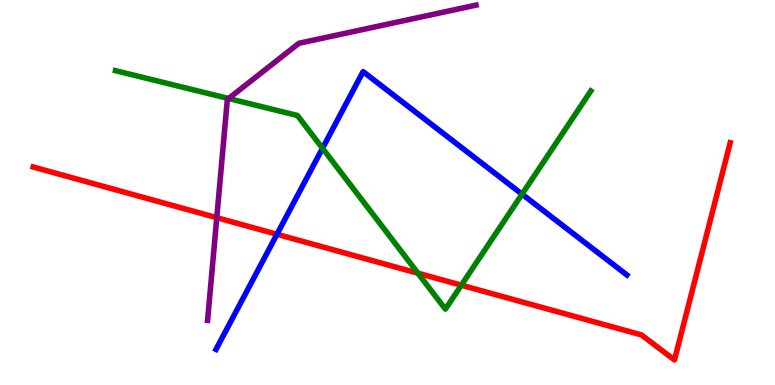[{'lines': ['blue', 'red'], 'intersections': [{'x': 3.57, 'y': 3.91}]}, {'lines': ['green', 'red'], 'intersections': [{'x': 5.39, 'y': 2.9}, {'x': 5.95, 'y': 2.59}]}, {'lines': ['purple', 'red'], 'intersections': [{'x': 2.8, 'y': 4.35}]}, {'lines': ['blue', 'green'], 'intersections': [{'x': 4.16, 'y': 6.15}, {'x': 6.74, 'y': 4.96}]}, {'lines': ['blue', 'purple'], 'intersections': []}, {'lines': ['green', 'purple'], 'intersections': [{'x': 2.95, 'y': 7.44}]}]